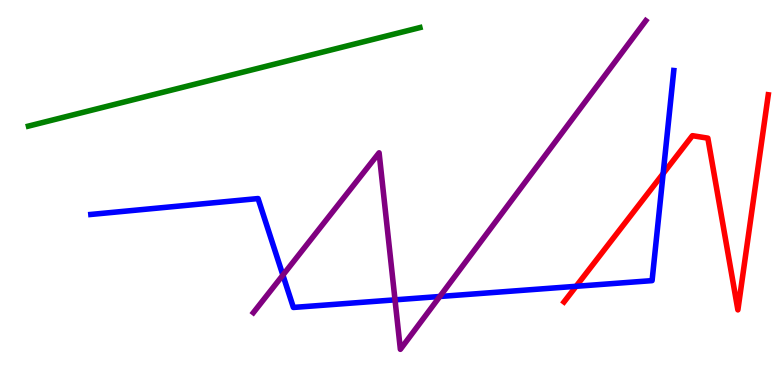[{'lines': ['blue', 'red'], 'intersections': [{'x': 7.43, 'y': 2.56}, {'x': 8.56, 'y': 5.49}]}, {'lines': ['green', 'red'], 'intersections': []}, {'lines': ['purple', 'red'], 'intersections': []}, {'lines': ['blue', 'green'], 'intersections': []}, {'lines': ['blue', 'purple'], 'intersections': [{'x': 3.65, 'y': 2.85}, {'x': 5.1, 'y': 2.21}, {'x': 5.68, 'y': 2.3}]}, {'lines': ['green', 'purple'], 'intersections': []}]